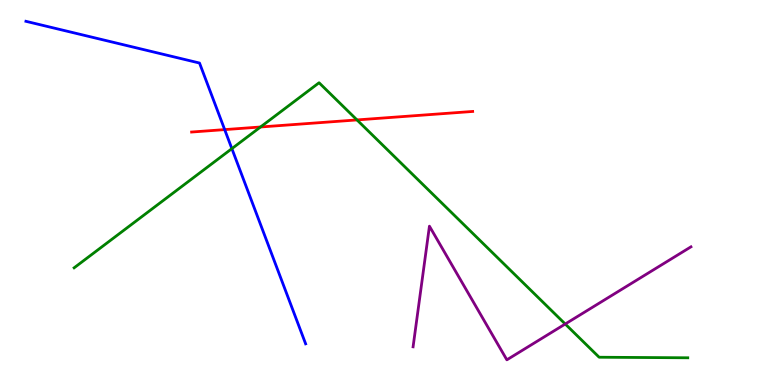[{'lines': ['blue', 'red'], 'intersections': [{'x': 2.9, 'y': 6.63}]}, {'lines': ['green', 'red'], 'intersections': [{'x': 3.36, 'y': 6.7}, {'x': 4.61, 'y': 6.89}]}, {'lines': ['purple', 'red'], 'intersections': []}, {'lines': ['blue', 'green'], 'intersections': [{'x': 2.99, 'y': 6.14}]}, {'lines': ['blue', 'purple'], 'intersections': []}, {'lines': ['green', 'purple'], 'intersections': [{'x': 7.29, 'y': 1.58}]}]